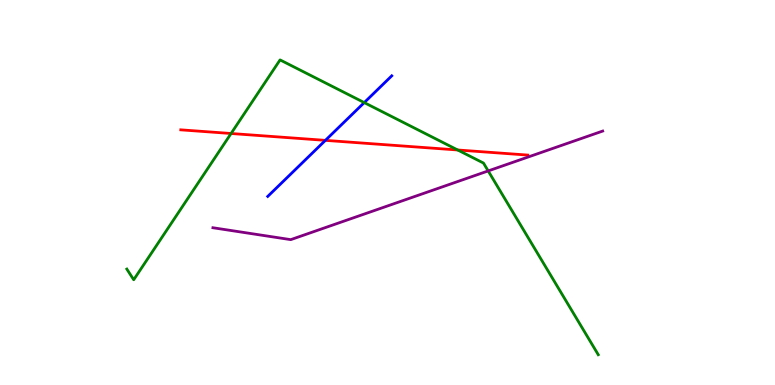[{'lines': ['blue', 'red'], 'intersections': [{'x': 4.2, 'y': 6.35}]}, {'lines': ['green', 'red'], 'intersections': [{'x': 2.98, 'y': 6.53}, {'x': 5.91, 'y': 6.1}]}, {'lines': ['purple', 'red'], 'intersections': []}, {'lines': ['blue', 'green'], 'intersections': [{'x': 4.7, 'y': 7.34}]}, {'lines': ['blue', 'purple'], 'intersections': []}, {'lines': ['green', 'purple'], 'intersections': [{'x': 6.3, 'y': 5.56}]}]